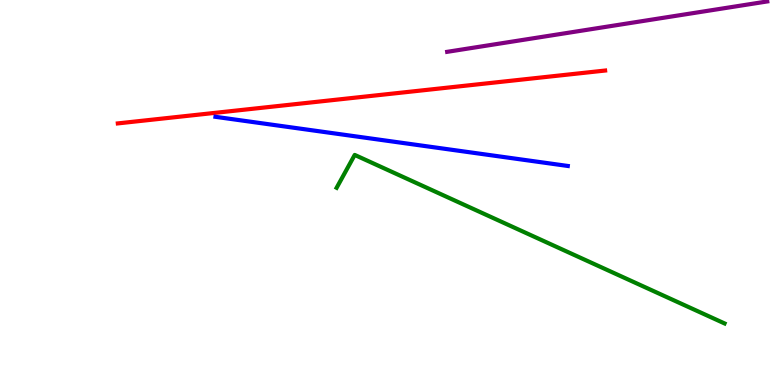[{'lines': ['blue', 'red'], 'intersections': []}, {'lines': ['green', 'red'], 'intersections': []}, {'lines': ['purple', 'red'], 'intersections': []}, {'lines': ['blue', 'green'], 'intersections': []}, {'lines': ['blue', 'purple'], 'intersections': []}, {'lines': ['green', 'purple'], 'intersections': []}]